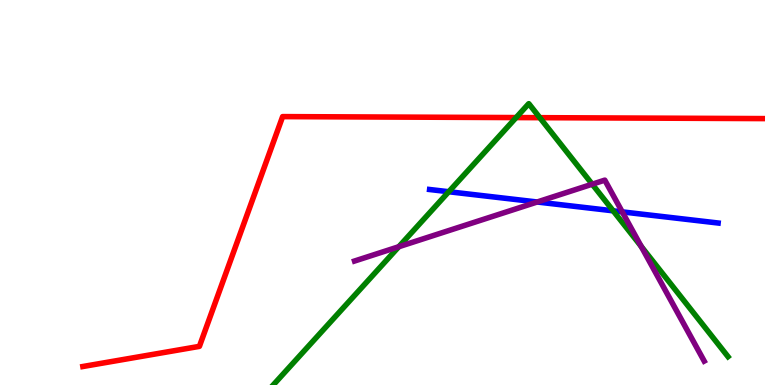[{'lines': ['blue', 'red'], 'intersections': []}, {'lines': ['green', 'red'], 'intersections': [{'x': 6.66, 'y': 6.95}, {'x': 6.97, 'y': 6.94}]}, {'lines': ['purple', 'red'], 'intersections': []}, {'lines': ['blue', 'green'], 'intersections': [{'x': 5.79, 'y': 5.02}, {'x': 7.91, 'y': 4.52}]}, {'lines': ['blue', 'purple'], 'intersections': [{'x': 6.93, 'y': 4.75}, {'x': 8.03, 'y': 4.5}]}, {'lines': ['green', 'purple'], 'intersections': [{'x': 5.15, 'y': 3.59}, {'x': 7.64, 'y': 5.22}, {'x': 8.27, 'y': 3.6}]}]